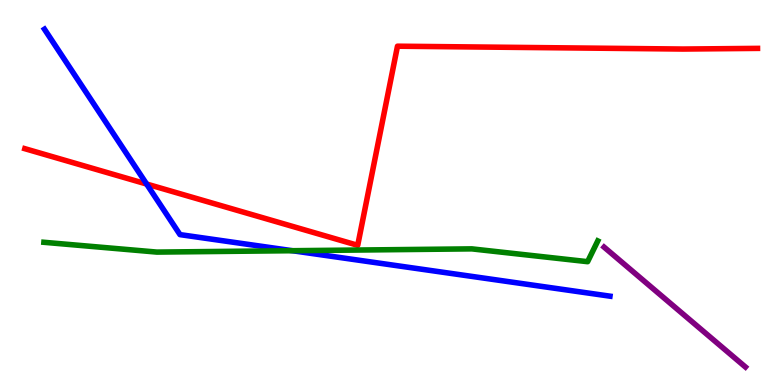[{'lines': ['blue', 'red'], 'intersections': [{'x': 1.89, 'y': 5.22}]}, {'lines': ['green', 'red'], 'intersections': []}, {'lines': ['purple', 'red'], 'intersections': []}, {'lines': ['blue', 'green'], 'intersections': [{'x': 3.77, 'y': 3.49}]}, {'lines': ['blue', 'purple'], 'intersections': []}, {'lines': ['green', 'purple'], 'intersections': []}]